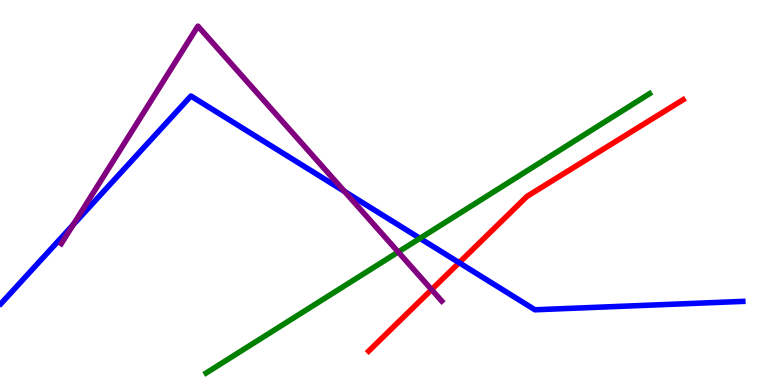[{'lines': ['blue', 'red'], 'intersections': [{'x': 5.92, 'y': 3.18}]}, {'lines': ['green', 'red'], 'intersections': []}, {'lines': ['purple', 'red'], 'intersections': [{'x': 5.57, 'y': 2.48}]}, {'lines': ['blue', 'green'], 'intersections': [{'x': 5.42, 'y': 3.81}]}, {'lines': ['blue', 'purple'], 'intersections': [{'x': 0.944, 'y': 4.16}, {'x': 4.45, 'y': 5.03}]}, {'lines': ['green', 'purple'], 'intersections': [{'x': 5.14, 'y': 3.45}]}]